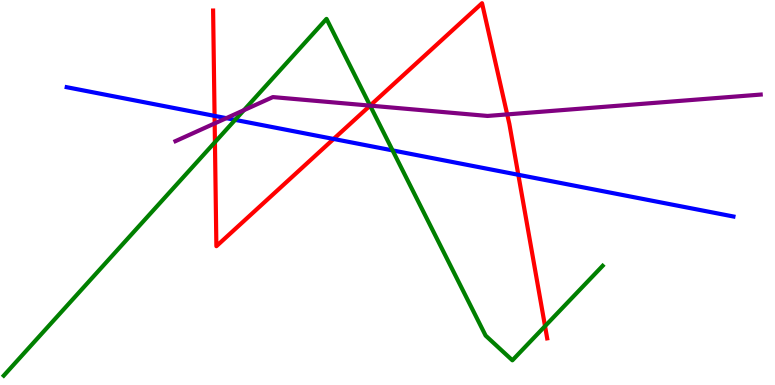[{'lines': ['blue', 'red'], 'intersections': [{'x': 2.77, 'y': 6.99}, {'x': 4.3, 'y': 6.39}, {'x': 6.69, 'y': 5.46}]}, {'lines': ['green', 'red'], 'intersections': [{'x': 2.77, 'y': 6.31}, {'x': 4.78, 'y': 7.26}, {'x': 7.03, 'y': 1.53}]}, {'lines': ['purple', 'red'], 'intersections': [{'x': 2.77, 'y': 6.79}, {'x': 4.78, 'y': 7.26}, {'x': 6.54, 'y': 7.03}]}, {'lines': ['blue', 'green'], 'intersections': [{'x': 3.03, 'y': 6.89}, {'x': 5.07, 'y': 6.09}]}, {'lines': ['blue', 'purple'], 'intersections': [{'x': 2.92, 'y': 6.93}]}, {'lines': ['green', 'purple'], 'intersections': [{'x': 3.15, 'y': 7.14}, {'x': 4.78, 'y': 7.26}]}]